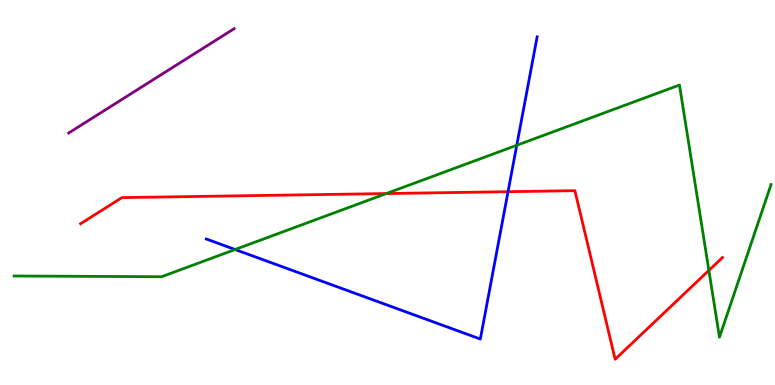[{'lines': ['blue', 'red'], 'intersections': [{'x': 6.56, 'y': 5.02}]}, {'lines': ['green', 'red'], 'intersections': [{'x': 4.98, 'y': 4.97}, {'x': 9.15, 'y': 2.98}]}, {'lines': ['purple', 'red'], 'intersections': []}, {'lines': ['blue', 'green'], 'intersections': [{'x': 3.03, 'y': 3.52}, {'x': 6.67, 'y': 6.23}]}, {'lines': ['blue', 'purple'], 'intersections': []}, {'lines': ['green', 'purple'], 'intersections': []}]